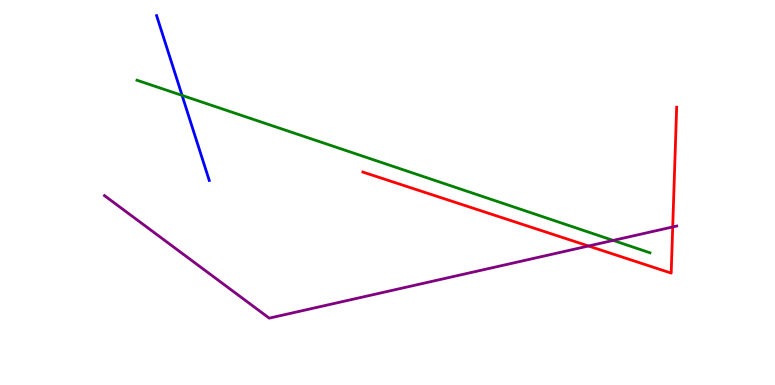[{'lines': ['blue', 'red'], 'intersections': []}, {'lines': ['green', 'red'], 'intersections': []}, {'lines': ['purple', 'red'], 'intersections': [{'x': 7.59, 'y': 3.61}, {'x': 8.68, 'y': 4.11}]}, {'lines': ['blue', 'green'], 'intersections': [{'x': 2.35, 'y': 7.52}]}, {'lines': ['blue', 'purple'], 'intersections': []}, {'lines': ['green', 'purple'], 'intersections': [{'x': 7.91, 'y': 3.76}]}]